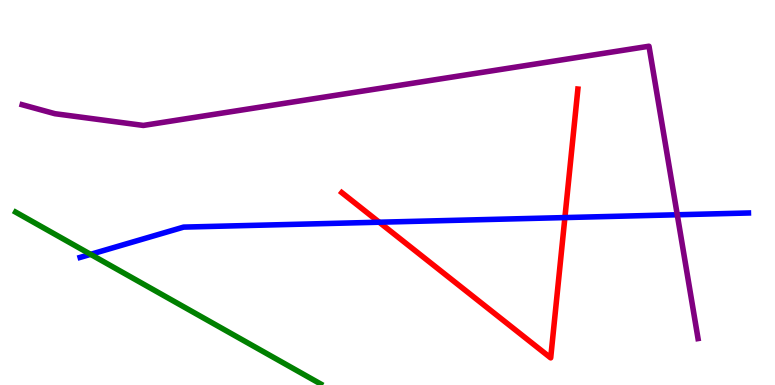[{'lines': ['blue', 'red'], 'intersections': [{'x': 4.89, 'y': 4.23}, {'x': 7.29, 'y': 4.35}]}, {'lines': ['green', 'red'], 'intersections': []}, {'lines': ['purple', 'red'], 'intersections': []}, {'lines': ['blue', 'green'], 'intersections': [{'x': 1.17, 'y': 3.39}]}, {'lines': ['blue', 'purple'], 'intersections': [{'x': 8.74, 'y': 4.42}]}, {'lines': ['green', 'purple'], 'intersections': []}]